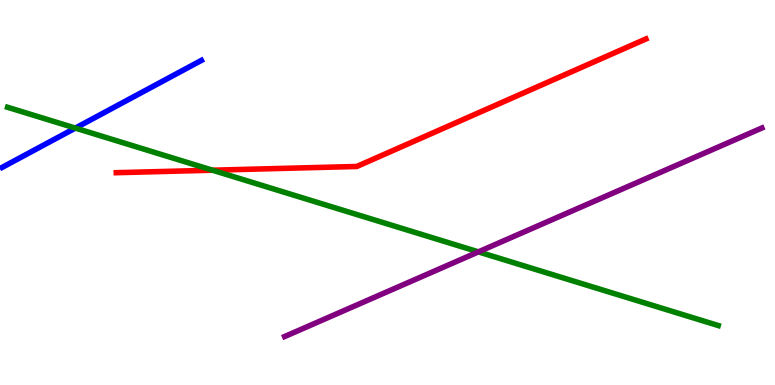[{'lines': ['blue', 'red'], 'intersections': []}, {'lines': ['green', 'red'], 'intersections': [{'x': 2.74, 'y': 5.58}]}, {'lines': ['purple', 'red'], 'intersections': []}, {'lines': ['blue', 'green'], 'intersections': [{'x': 0.972, 'y': 6.67}]}, {'lines': ['blue', 'purple'], 'intersections': []}, {'lines': ['green', 'purple'], 'intersections': [{'x': 6.17, 'y': 3.46}]}]